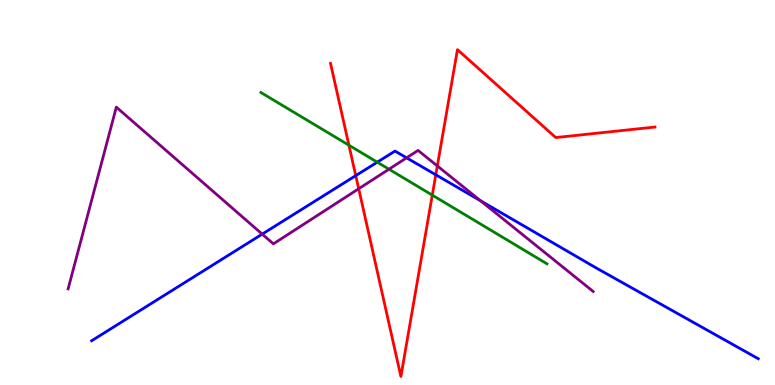[{'lines': ['blue', 'red'], 'intersections': [{'x': 4.59, 'y': 5.44}, {'x': 5.62, 'y': 5.46}]}, {'lines': ['green', 'red'], 'intersections': [{'x': 4.5, 'y': 6.23}, {'x': 5.58, 'y': 4.93}]}, {'lines': ['purple', 'red'], 'intersections': [{'x': 4.63, 'y': 5.1}, {'x': 5.64, 'y': 5.69}]}, {'lines': ['blue', 'green'], 'intersections': [{'x': 4.87, 'y': 5.79}]}, {'lines': ['blue', 'purple'], 'intersections': [{'x': 3.38, 'y': 3.92}, {'x': 5.25, 'y': 5.9}, {'x': 6.2, 'y': 4.78}]}, {'lines': ['green', 'purple'], 'intersections': [{'x': 5.02, 'y': 5.61}]}]